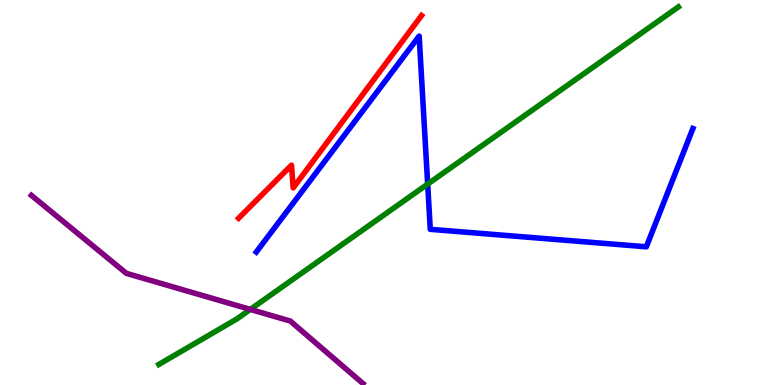[{'lines': ['blue', 'red'], 'intersections': []}, {'lines': ['green', 'red'], 'intersections': []}, {'lines': ['purple', 'red'], 'intersections': []}, {'lines': ['blue', 'green'], 'intersections': [{'x': 5.52, 'y': 5.22}]}, {'lines': ['blue', 'purple'], 'intersections': []}, {'lines': ['green', 'purple'], 'intersections': [{'x': 3.23, 'y': 1.96}]}]